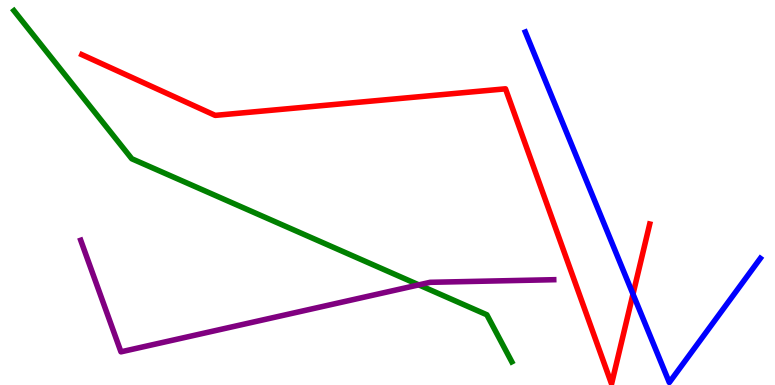[{'lines': ['blue', 'red'], 'intersections': [{'x': 8.17, 'y': 2.36}]}, {'lines': ['green', 'red'], 'intersections': []}, {'lines': ['purple', 'red'], 'intersections': []}, {'lines': ['blue', 'green'], 'intersections': []}, {'lines': ['blue', 'purple'], 'intersections': []}, {'lines': ['green', 'purple'], 'intersections': [{'x': 5.4, 'y': 2.6}]}]